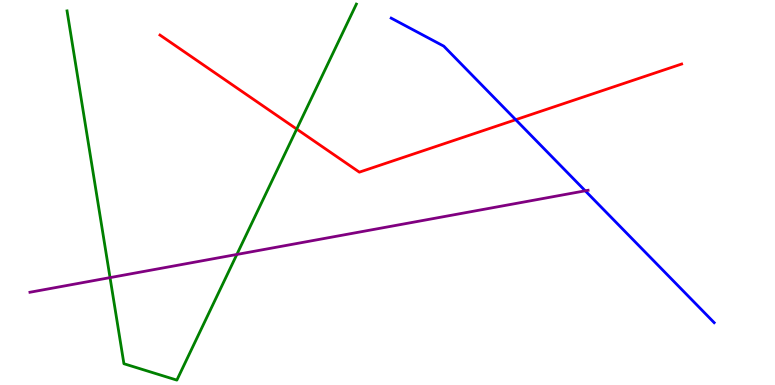[{'lines': ['blue', 'red'], 'intersections': [{'x': 6.65, 'y': 6.89}]}, {'lines': ['green', 'red'], 'intersections': [{'x': 3.83, 'y': 6.65}]}, {'lines': ['purple', 'red'], 'intersections': []}, {'lines': ['blue', 'green'], 'intersections': []}, {'lines': ['blue', 'purple'], 'intersections': [{'x': 7.55, 'y': 5.04}]}, {'lines': ['green', 'purple'], 'intersections': [{'x': 1.42, 'y': 2.79}, {'x': 3.06, 'y': 3.39}]}]